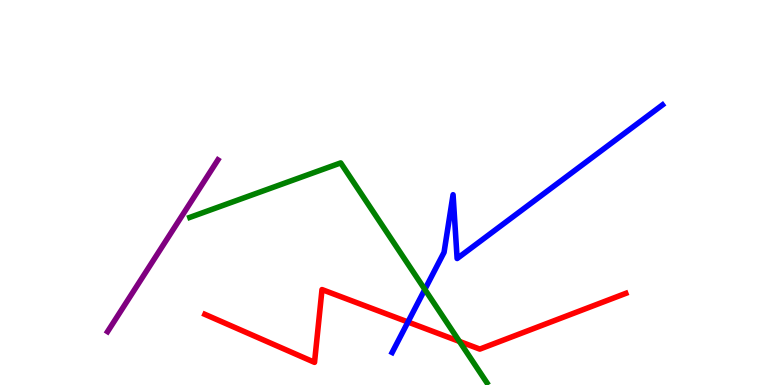[{'lines': ['blue', 'red'], 'intersections': [{'x': 5.26, 'y': 1.64}]}, {'lines': ['green', 'red'], 'intersections': [{'x': 5.93, 'y': 1.13}]}, {'lines': ['purple', 'red'], 'intersections': []}, {'lines': ['blue', 'green'], 'intersections': [{'x': 5.48, 'y': 2.48}]}, {'lines': ['blue', 'purple'], 'intersections': []}, {'lines': ['green', 'purple'], 'intersections': []}]